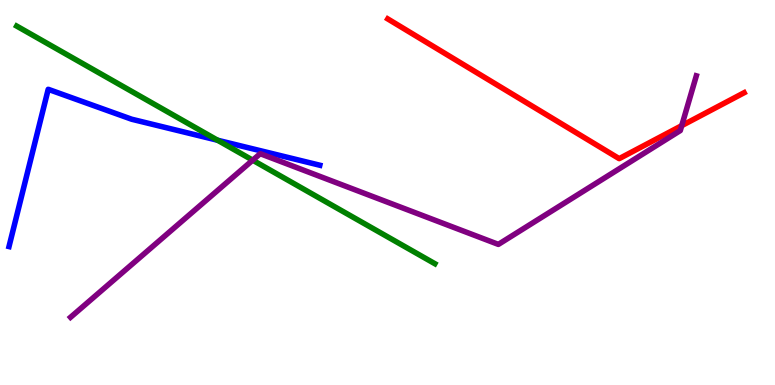[{'lines': ['blue', 'red'], 'intersections': []}, {'lines': ['green', 'red'], 'intersections': []}, {'lines': ['purple', 'red'], 'intersections': [{'x': 8.8, 'y': 6.74}]}, {'lines': ['blue', 'green'], 'intersections': [{'x': 2.81, 'y': 6.36}]}, {'lines': ['blue', 'purple'], 'intersections': []}, {'lines': ['green', 'purple'], 'intersections': [{'x': 3.26, 'y': 5.84}]}]